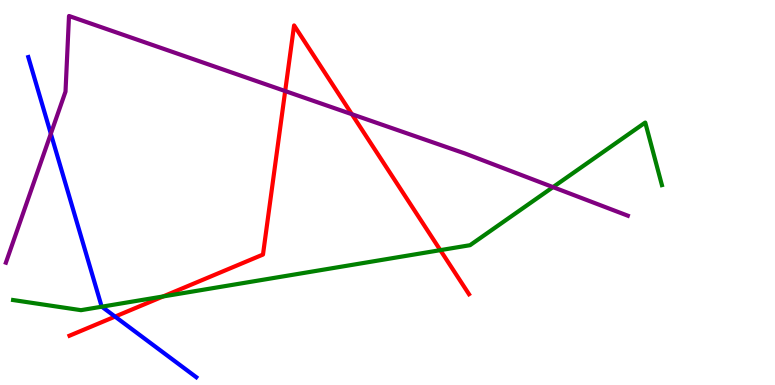[{'lines': ['blue', 'red'], 'intersections': [{'x': 1.48, 'y': 1.78}]}, {'lines': ['green', 'red'], 'intersections': [{'x': 2.1, 'y': 2.3}, {'x': 5.68, 'y': 3.5}]}, {'lines': ['purple', 'red'], 'intersections': [{'x': 3.68, 'y': 7.64}, {'x': 4.54, 'y': 7.03}]}, {'lines': ['blue', 'green'], 'intersections': [{'x': 1.31, 'y': 2.03}]}, {'lines': ['blue', 'purple'], 'intersections': [{'x': 0.656, 'y': 6.53}]}, {'lines': ['green', 'purple'], 'intersections': [{'x': 7.14, 'y': 5.14}]}]